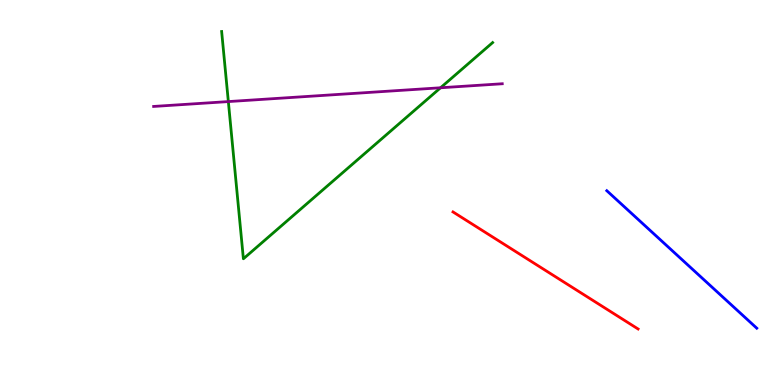[{'lines': ['blue', 'red'], 'intersections': []}, {'lines': ['green', 'red'], 'intersections': []}, {'lines': ['purple', 'red'], 'intersections': []}, {'lines': ['blue', 'green'], 'intersections': []}, {'lines': ['blue', 'purple'], 'intersections': []}, {'lines': ['green', 'purple'], 'intersections': [{'x': 2.95, 'y': 7.36}, {'x': 5.68, 'y': 7.72}]}]